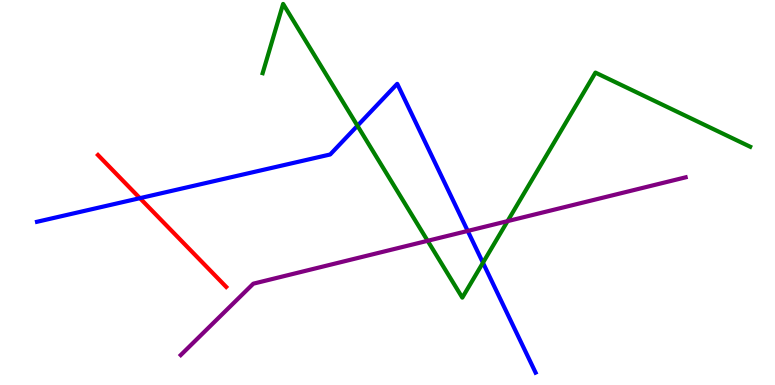[{'lines': ['blue', 'red'], 'intersections': [{'x': 1.81, 'y': 4.85}]}, {'lines': ['green', 'red'], 'intersections': []}, {'lines': ['purple', 'red'], 'intersections': []}, {'lines': ['blue', 'green'], 'intersections': [{'x': 4.61, 'y': 6.73}, {'x': 6.23, 'y': 3.18}]}, {'lines': ['blue', 'purple'], 'intersections': [{'x': 6.04, 'y': 4.0}]}, {'lines': ['green', 'purple'], 'intersections': [{'x': 5.52, 'y': 3.75}, {'x': 6.55, 'y': 4.26}]}]